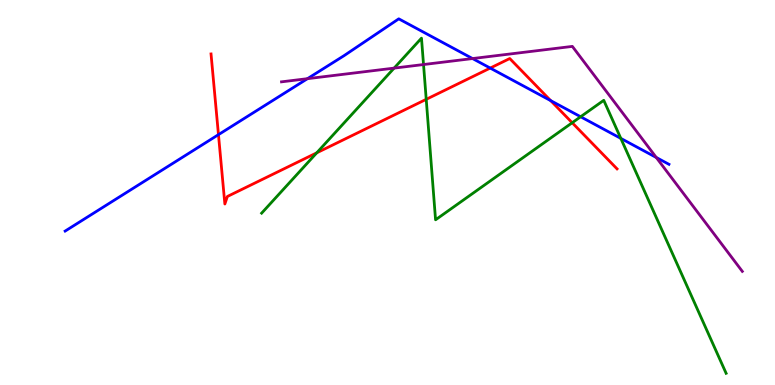[{'lines': ['blue', 'red'], 'intersections': [{'x': 2.82, 'y': 6.5}, {'x': 6.33, 'y': 8.23}, {'x': 7.11, 'y': 7.39}]}, {'lines': ['green', 'red'], 'intersections': [{'x': 4.09, 'y': 6.03}, {'x': 5.5, 'y': 7.42}, {'x': 7.38, 'y': 6.81}]}, {'lines': ['purple', 'red'], 'intersections': []}, {'lines': ['blue', 'green'], 'intersections': [{'x': 7.49, 'y': 6.97}, {'x': 8.01, 'y': 6.41}]}, {'lines': ['blue', 'purple'], 'intersections': [{'x': 3.97, 'y': 7.96}, {'x': 6.1, 'y': 8.48}, {'x': 8.47, 'y': 5.91}]}, {'lines': ['green', 'purple'], 'intersections': [{'x': 5.09, 'y': 8.23}, {'x': 5.46, 'y': 8.32}]}]